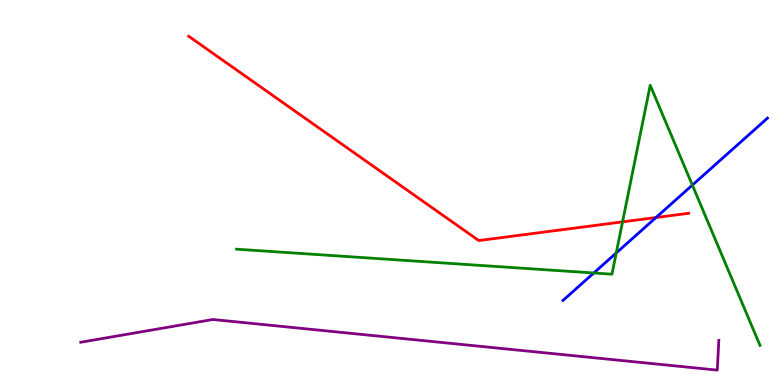[{'lines': ['blue', 'red'], 'intersections': [{'x': 8.46, 'y': 4.35}]}, {'lines': ['green', 'red'], 'intersections': [{'x': 8.03, 'y': 4.24}]}, {'lines': ['purple', 'red'], 'intersections': []}, {'lines': ['blue', 'green'], 'intersections': [{'x': 7.66, 'y': 2.91}, {'x': 7.95, 'y': 3.43}, {'x': 8.93, 'y': 5.19}]}, {'lines': ['blue', 'purple'], 'intersections': []}, {'lines': ['green', 'purple'], 'intersections': []}]